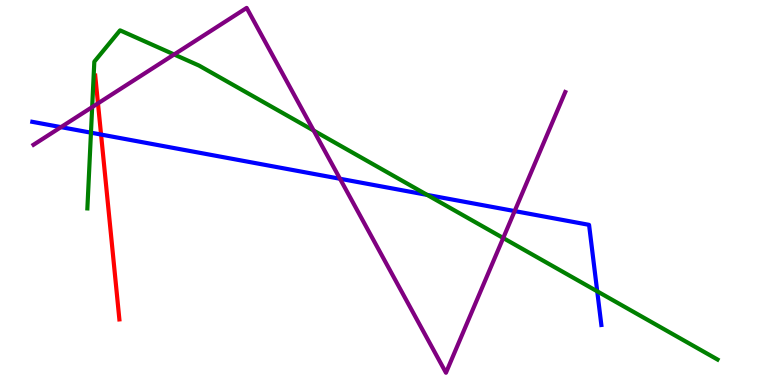[{'lines': ['blue', 'red'], 'intersections': [{'x': 1.3, 'y': 6.51}]}, {'lines': ['green', 'red'], 'intersections': []}, {'lines': ['purple', 'red'], 'intersections': [{'x': 1.26, 'y': 7.32}]}, {'lines': ['blue', 'green'], 'intersections': [{'x': 1.17, 'y': 6.55}, {'x': 5.51, 'y': 4.94}, {'x': 7.71, 'y': 2.43}]}, {'lines': ['blue', 'purple'], 'intersections': [{'x': 0.787, 'y': 6.7}, {'x': 4.39, 'y': 5.36}, {'x': 6.64, 'y': 4.52}]}, {'lines': ['green', 'purple'], 'intersections': [{'x': 1.19, 'y': 7.22}, {'x': 2.25, 'y': 8.59}, {'x': 4.05, 'y': 6.61}, {'x': 6.49, 'y': 3.82}]}]